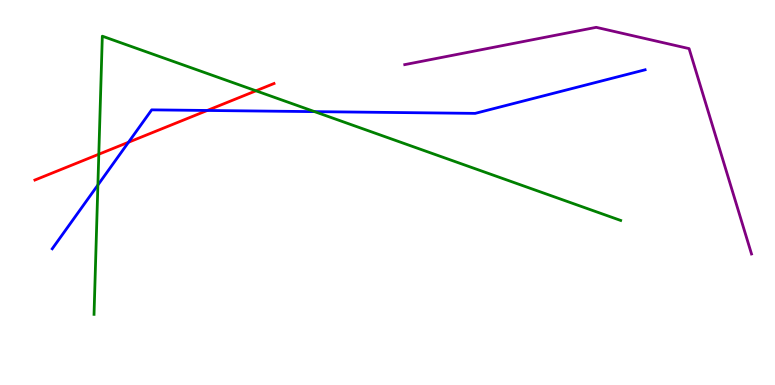[{'lines': ['blue', 'red'], 'intersections': [{'x': 1.66, 'y': 6.31}, {'x': 2.67, 'y': 7.13}]}, {'lines': ['green', 'red'], 'intersections': [{'x': 1.27, 'y': 5.99}, {'x': 3.3, 'y': 7.64}]}, {'lines': ['purple', 'red'], 'intersections': []}, {'lines': ['blue', 'green'], 'intersections': [{'x': 1.26, 'y': 5.19}, {'x': 4.06, 'y': 7.1}]}, {'lines': ['blue', 'purple'], 'intersections': []}, {'lines': ['green', 'purple'], 'intersections': []}]